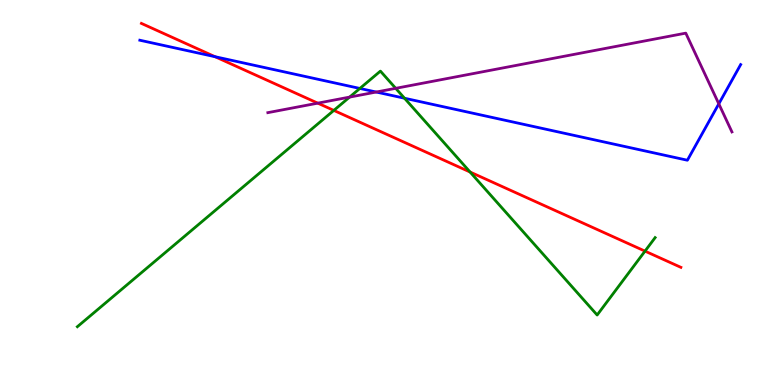[{'lines': ['blue', 'red'], 'intersections': [{'x': 2.78, 'y': 8.53}]}, {'lines': ['green', 'red'], 'intersections': [{'x': 4.31, 'y': 7.13}, {'x': 6.07, 'y': 5.53}, {'x': 8.32, 'y': 3.48}]}, {'lines': ['purple', 'red'], 'intersections': [{'x': 4.1, 'y': 7.32}]}, {'lines': ['blue', 'green'], 'intersections': [{'x': 4.64, 'y': 7.7}, {'x': 5.22, 'y': 7.45}]}, {'lines': ['blue', 'purple'], 'intersections': [{'x': 4.85, 'y': 7.61}, {'x': 9.27, 'y': 7.3}]}, {'lines': ['green', 'purple'], 'intersections': [{'x': 4.51, 'y': 7.48}, {'x': 5.11, 'y': 7.71}]}]